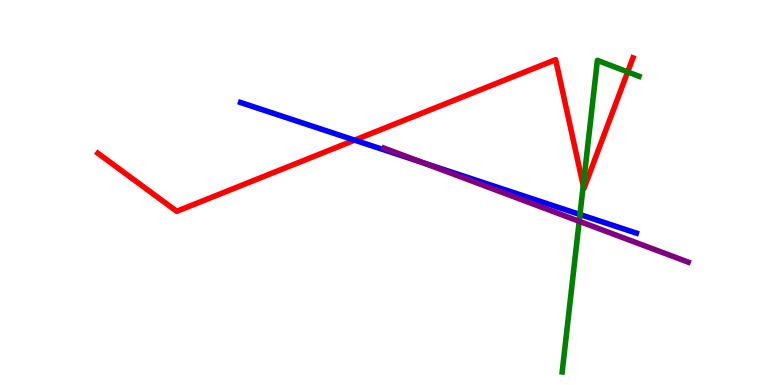[{'lines': ['blue', 'red'], 'intersections': [{'x': 4.58, 'y': 6.36}]}, {'lines': ['green', 'red'], 'intersections': [{'x': 7.53, 'y': 5.18}, {'x': 8.1, 'y': 8.13}]}, {'lines': ['purple', 'red'], 'intersections': []}, {'lines': ['blue', 'green'], 'intersections': [{'x': 7.48, 'y': 4.43}]}, {'lines': ['blue', 'purple'], 'intersections': [{'x': 5.45, 'y': 5.78}]}, {'lines': ['green', 'purple'], 'intersections': [{'x': 7.47, 'y': 4.25}]}]